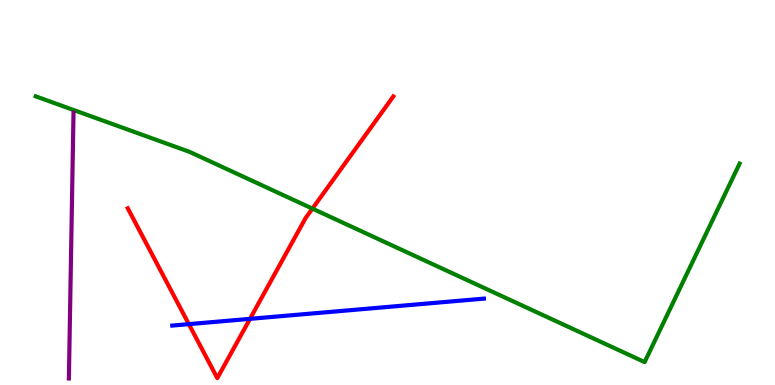[{'lines': ['blue', 'red'], 'intersections': [{'x': 2.44, 'y': 1.58}, {'x': 3.23, 'y': 1.72}]}, {'lines': ['green', 'red'], 'intersections': [{'x': 4.03, 'y': 4.58}]}, {'lines': ['purple', 'red'], 'intersections': []}, {'lines': ['blue', 'green'], 'intersections': []}, {'lines': ['blue', 'purple'], 'intersections': []}, {'lines': ['green', 'purple'], 'intersections': []}]